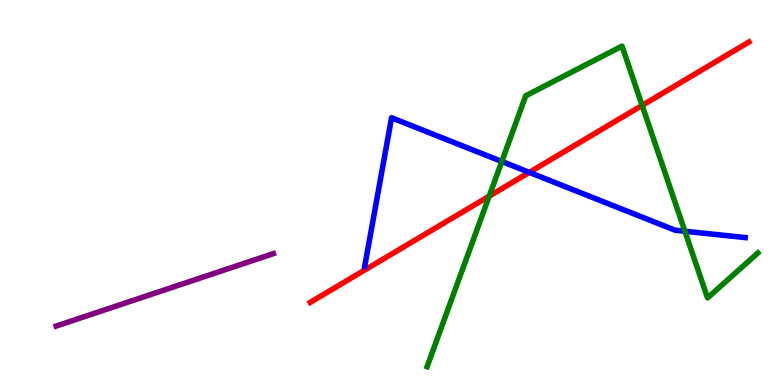[{'lines': ['blue', 'red'], 'intersections': [{'x': 6.83, 'y': 5.52}]}, {'lines': ['green', 'red'], 'intersections': [{'x': 6.31, 'y': 4.9}, {'x': 8.29, 'y': 7.26}]}, {'lines': ['purple', 'red'], 'intersections': []}, {'lines': ['blue', 'green'], 'intersections': [{'x': 6.48, 'y': 5.81}, {'x': 8.84, 'y': 3.99}]}, {'lines': ['blue', 'purple'], 'intersections': []}, {'lines': ['green', 'purple'], 'intersections': []}]